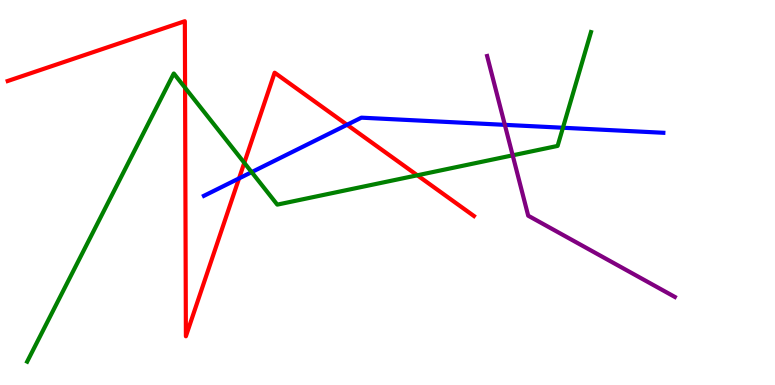[{'lines': ['blue', 'red'], 'intersections': [{'x': 3.08, 'y': 5.37}, {'x': 4.48, 'y': 6.76}]}, {'lines': ['green', 'red'], 'intersections': [{'x': 2.39, 'y': 7.72}, {'x': 3.15, 'y': 5.77}, {'x': 5.38, 'y': 5.45}]}, {'lines': ['purple', 'red'], 'intersections': []}, {'lines': ['blue', 'green'], 'intersections': [{'x': 3.25, 'y': 5.53}, {'x': 7.26, 'y': 6.68}]}, {'lines': ['blue', 'purple'], 'intersections': [{'x': 6.51, 'y': 6.76}]}, {'lines': ['green', 'purple'], 'intersections': [{'x': 6.62, 'y': 5.97}]}]